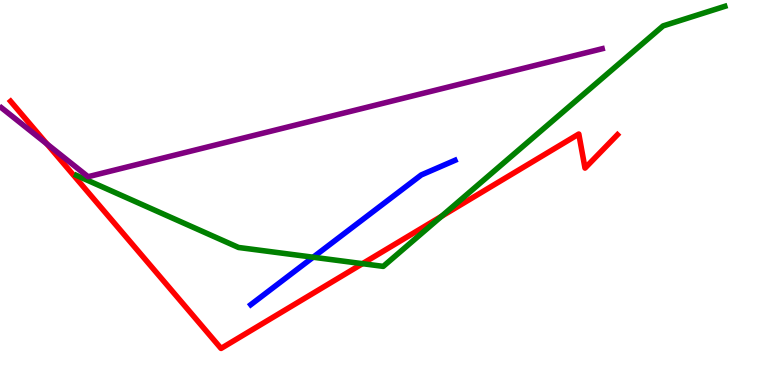[{'lines': ['blue', 'red'], 'intersections': []}, {'lines': ['green', 'red'], 'intersections': [{'x': 4.68, 'y': 3.15}, {'x': 5.7, 'y': 4.38}]}, {'lines': ['purple', 'red'], 'intersections': [{'x': 0.606, 'y': 6.26}]}, {'lines': ['blue', 'green'], 'intersections': [{'x': 4.04, 'y': 3.32}]}, {'lines': ['blue', 'purple'], 'intersections': []}, {'lines': ['green', 'purple'], 'intersections': []}]